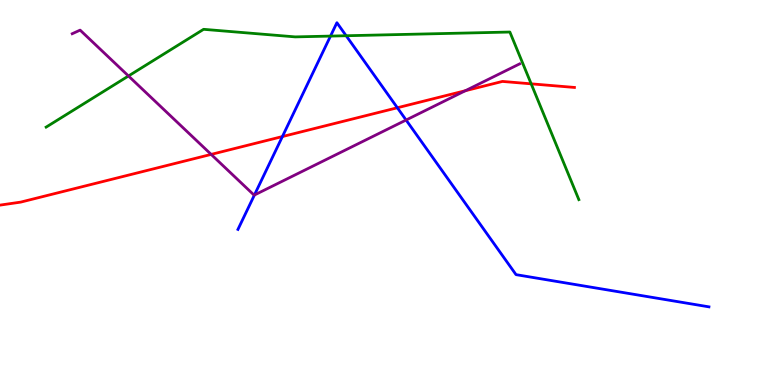[{'lines': ['blue', 'red'], 'intersections': [{'x': 3.64, 'y': 6.45}, {'x': 5.13, 'y': 7.2}]}, {'lines': ['green', 'red'], 'intersections': [{'x': 6.85, 'y': 7.82}]}, {'lines': ['purple', 'red'], 'intersections': [{'x': 2.72, 'y': 5.99}, {'x': 6.0, 'y': 7.64}]}, {'lines': ['blue', 'green'], 'intersections': [{'x': 4.26, 'y': 9.06}, {'x': 4.47, 'y': 9.07}]}, {'lines': ['blue', 'purple'], 'intersections': [{'x': 3.28, 'y': 4.93}, {'x': 5.24, 'y': 6.88}]}, {'lines': ['green', 'purple'], 'intersections': [{'x': 1.66, 'y': 8.03}]}]